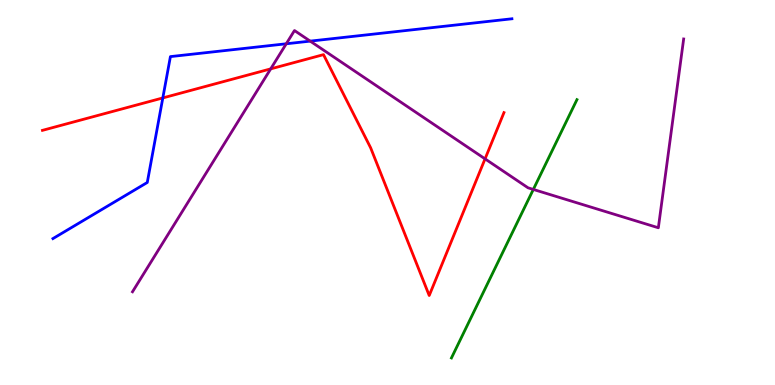[{'lines': ['blue', 'red'], 'intersections': [{'x': 2.1, 'y': 7.46}]}, {'lines': ['green', 'red'], 'intersections': []}, {'lines': ['purple', 'red'], 'intersections': [{'x': 3.49, 'y': 8.21}, {'x': 6.26, 'y': 5.87}]}, {'lines': ['blue', 'green'], 'intersections': []}, {'lines': ['blue', 'purple'], 'intersections': [{'x': 3.69, 'y': 8.86}, {'x': 4.0, 'y': 8.93}]}, {'lines': ['green', 'purple'], 'intersections': [{'x': 6.88, 'y': 5.08}]}]